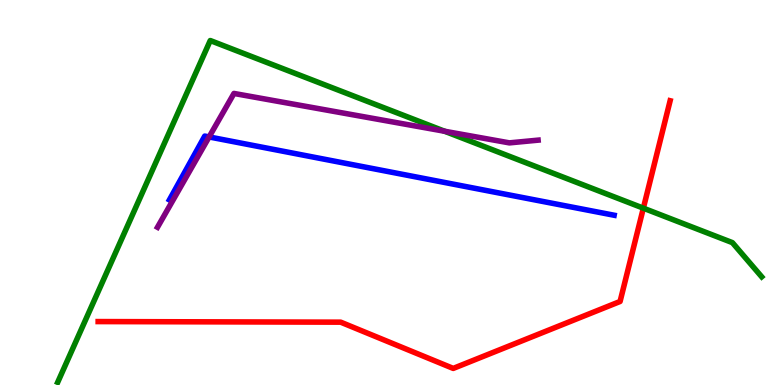[{'lines': ['blue', 'red'], 'intersections': []}, {'lines': ['green', 'red'], 'intersections': [{'x': 8.3, 'y': 4.59}]}, {'lines': ['purple', 'red'], 'intersections': []}, {'lines': ['blue', 'green'], 'intersections': []}, {'lines': ['blue', 'purple'], 'intersections': [{'x': 2.7, 'y': 6.44}]}, {'lines': ['green', 'purple'], 'intersections': [{'x': 5.74, 'y': 6.59}]}]